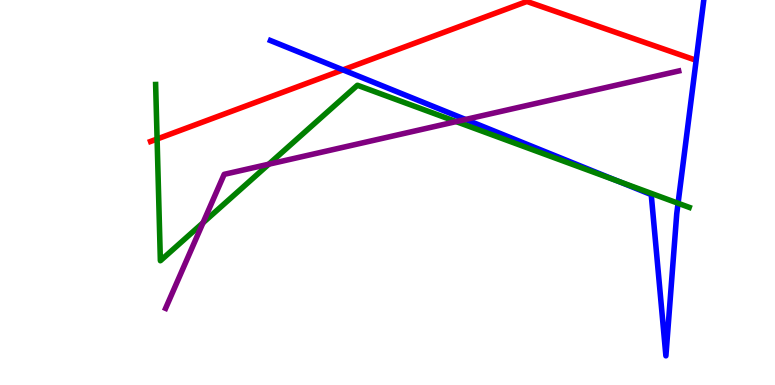[{'lines': ['blue', 'red'], 'intersections': [{'x': 4.43, 'y': 8.18}]}, {'lines': ['green', 'red'], 'intersections': [{'x': 2.03, 'y': 6.39}]}, {'lines': ['purple', 'red'], 'intersections': []}, {'lines': ['blue', 'green'], 'intersections': [{'x': 7.97, 'y': 5.3}, {'x': 8.75, 'y': 4.72}]}, {'lines': ['blue', 'purple'], 'intersections': [{'x': 6.01, 'y': 6.9}]}, {'lines': ['green', 'purple'], 'intersections': [{'x': 2.62, 'y': 4.21}, {'x': 3.47, 'y': 5.74}, {'x': 5.89, 'y': 6.84}]}]